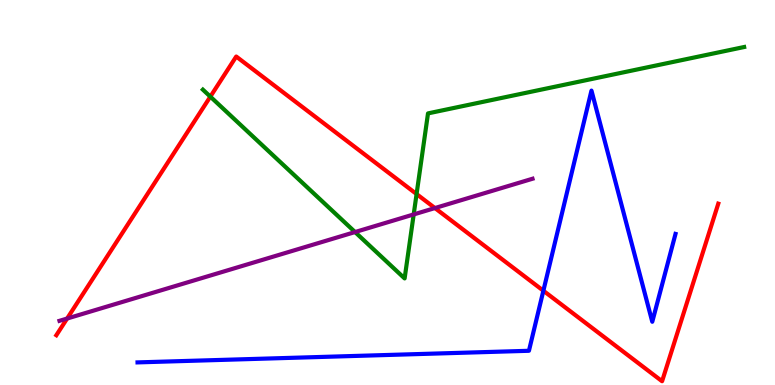[{'lines': ['blue', 'red'], 'intersections': [{'x': 7.01, 'y': 2.45}]}, {'lines': ['green', 'red'], 'intersections': [{'x': 2.71, 'y': 7.49}, {'x': 5.38, 'y': 4.96}]}, {'lines': ['purple', 'red'], 'intersections': [{'x': 0.866, 'y': 1.73}, {'x': 5.61, 'y': 4.6}]}, {'lines': ['blue', 'green'], 'intersections': []}, {'lines': ['blue', 'purple'], 'intersections': []}, {'lines': ['green', 'purple'], 'intersections': [{'x': 4.58, 'y': 3.97}, {'x': 5.34, 'y': 4.43}]}]